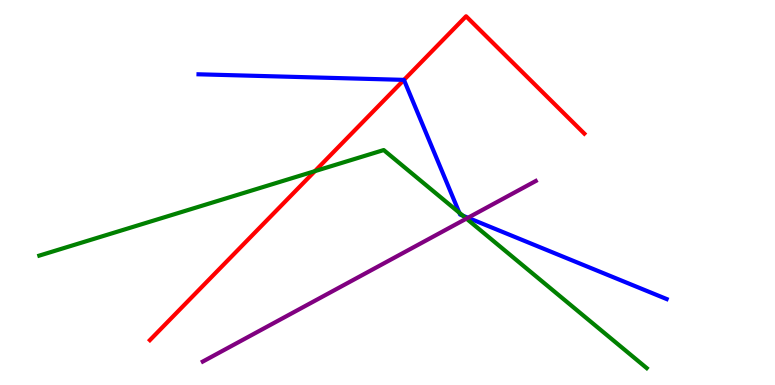[{'lines': ['blue', 'red'], 'intersections': [{'x': 5.21, 'y': 7.92}]}, {'lines': ['green', 'red'], 'intersections': [{'x': 4.06, 'y': 5.55}]}, {'lines': ['purple', 'red'], 'intersections': []}, {'lines': ['blue', 'green'], 'intersections': [{'x': 5.93, 'y': 4.47}, {'x': 5.97, 'y': 4.4}]}, {'lines': ['blue', 'purple'], 'intersections': [{'x': 6.04, 'y': 4.34}]}, {'lines': ['green', 'purple'], 'intersections': [{'x': 6.02, 'y': 4.32}]}]